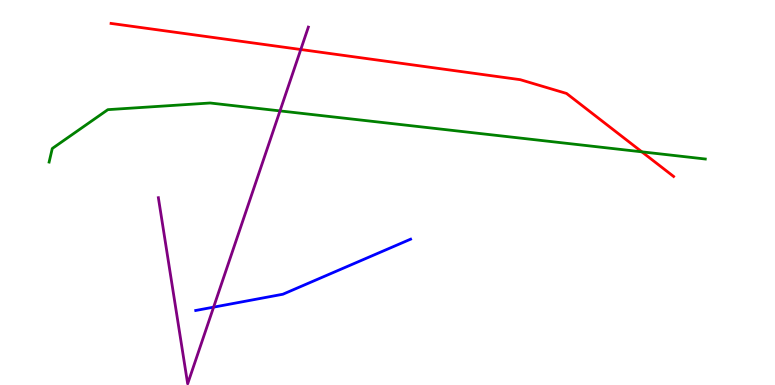[{'lines': ['blue', 'red'], 'intersections': []}, {'lines': ['green', 'red'], 'intersections': [{'x': 8.28, 'y': 6.06}]}, {'lines': ['purple', 'red'], 'intersections': [{'x': 3.88, 'y': 8.71}]}, {'lines': ['blue', 'green'], 'intersections': []}, {'lines': ['blue', 'purple'], 'intersections': [{'x': 2.76, 'y': 2.02}]}, {'lines': ['green', 'purple'], 'intersections': [{'x': 3.61, 'y': 7.12}]}]